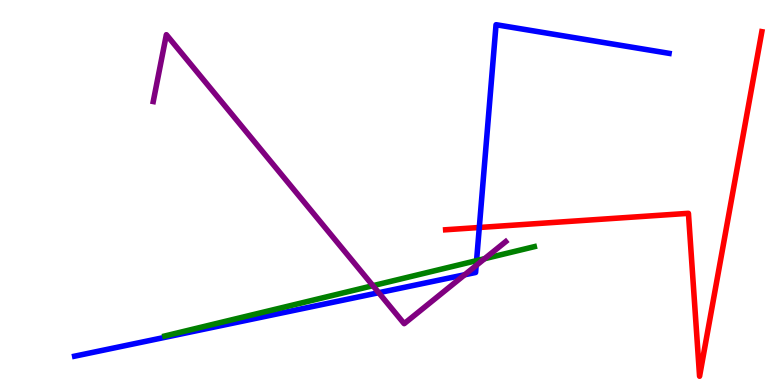[{'lines': ['blue', 'red'], 'intersections': [{'x': 6.18, 'y': 4.09}]}, {'lines': ['green', 'red'], 'intersections': []}, {'lines': ['purple', 'red'], 'intersections': []}, {'lines': ['blue', 'green'], 'intersections': [{'x': 6.15, 'y': 3.23}]}, {'lines': ['blue', 'purple'], 'intersections': [{'x': 4.89, 'y': 2.4}, {'x': 6.0, 'y': 2.86}, {'x': 6.14, 'y': 3.1}]}, {'lines': ['green', 'purple'], 'intersections': [{'x': 4.81, 'y': 2.58}, {'x': 6.25, 'y': 3.28}]}]